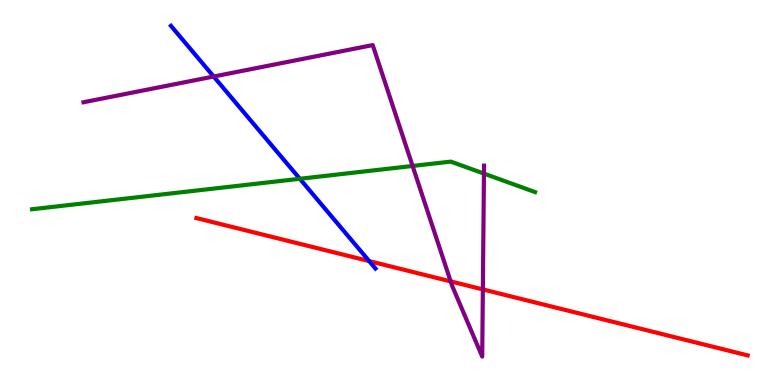[{'lines': ['blue', 'red'], 'intersections': [{'x': 4.76, 'y': 3.22}]}, {'lines': ['green', 'red'], 'intersections': []}, {'lines': ['purple', 'red'], 'intersections': [{'x': 5.82, 'y': 2.69}, {'x': 6.23, 'y': 2.48}]}, {'lines': ['blue', 'green'], 'intersections': [{'x': 3.87, 'y': 5.36}]}, {'lines': ['blue', 'purple'], 'intersections': [{'x': 2.76, 'y': 8.01}]}, {'lines': ['green', 'purple'], 'intersections': [{'x': 5.32, 'y': 5.69}, {'x': 6.24, 'y': 5.49}]}]